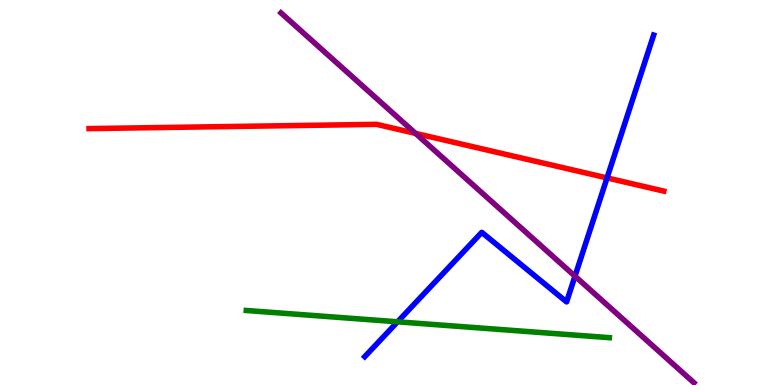[{'lines': ['blue', 'red'], 'intersections': [{'x': 7.83, 'y': 5.38}]}, {'lines': ['green', 'red'], 'intersections': []}, {'lines': ['purple', 'red'], 'intersections': [{'x': 5.36, 'y': 6.54}]}, {'lines': ['blue', 'green'], 'intersections': [{'x': 5.13, 'y': 1.64}]}, {'lines': ['blue', 'purple'], 'intersections': [{'x': 7.42, 'y': 2.83}]}, {'lines': ['green', 'purple'], 'intersections': []}]